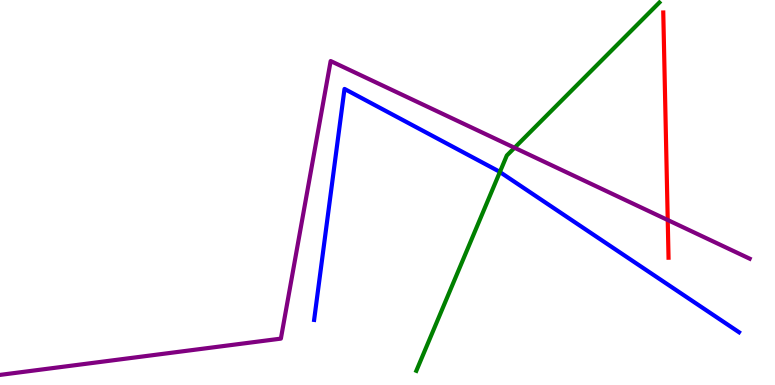[{'lines': ['blue', 'red'], 'intersections': []}, {'lines': ['green', 'red'], 'intersections': []}, {'lines': ['purple', 'red'], 'intersections': [{'x': 8.62, 'y': 4.29}]}, {'lines': ['blue', 'green'], 'intersections': [{'x': 6.45, 'y': 5.53}]}, {'lines': ['blue', 'purple'], 'intersections': []}, {'lines': ['green', 'purple'], 'intersections': [{'x': 6.64, 'y': 6.16}]}]